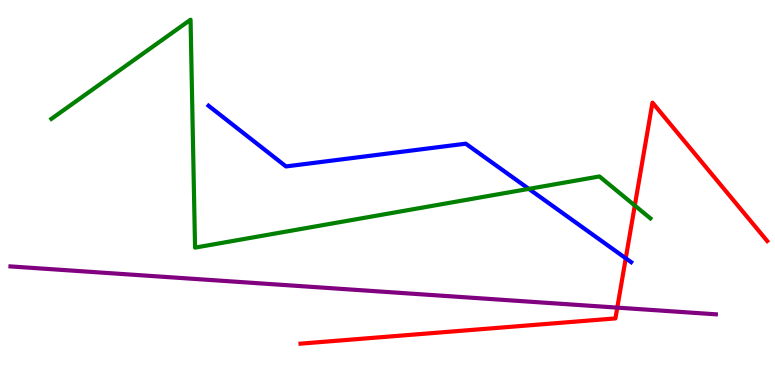[{'lines': ['blue', 'red'], 'intersections': [{'x': 8.07, 'y': 3.29}]}, {'lines': ['green', 'red'], 'intersections': [{'x': 8.19, 'y': 4.66}]}, {'lines': ['purple', 'red'], 'intersections': [{'x': 7.97, 'y': 2.01}]}, {'lines': ['blue', 'green'], 'intersections': [{'x': 6.82, 'y': 5.09}]}, {'lines': ['blue', 'purple'], 'intersections': []}, {'lines': ['green', 'purple'], 'intersections': []}]